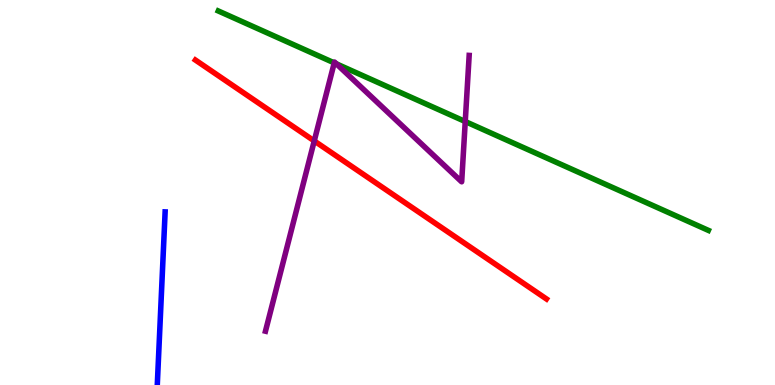[{'lines': ['blue', 'red'], 'intersections': []}, {'lines': ['green', 'red'], 'intersections': []}, {'lines': ['purple', 'red'], 'intersections': [{'x': 4.05, 'y': 6.34}]}, {'lines': ['blue', 'green'], 'intersections': []}, {'lines': ['blue', 'purple'], 'intersections': []}, {'lines': ['green', 'purple'], 'intersections': [{'x': 4.31, 'y': 8.37}, {'x': 4.34, 'y': 8.34}, {'x': 6.0, 'y': 6.84}]}]